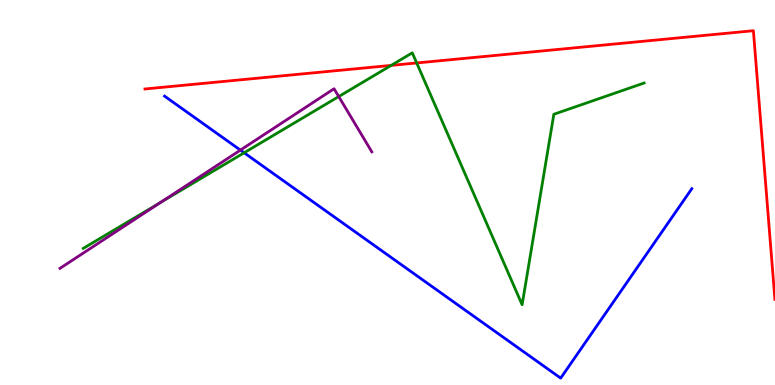[{'lines': ['blue', 'red'], 'intersections': []}, {'lines': ['green', 'red'], 'intersections': [{'x': 5.05, 'y': 8.3}, {'x': 5.38, 'y': 8.36}]}, {'lines': ['purple', 'red'], 'intersections': []}, {'lines': ['blue', 'green'], 'intersections': [{'x': 3.15, 'y': 6.03}]}, {'lines': ['blue', 'purple'], 'intersections': [{'x': 3.1, 'y': 6.1}]}, {'lines': ['green', 'purple'], 'intersections': [{'x': 2.07, 'y': 4.74}, {'x': 4.37, 'y': 7.49}]}]